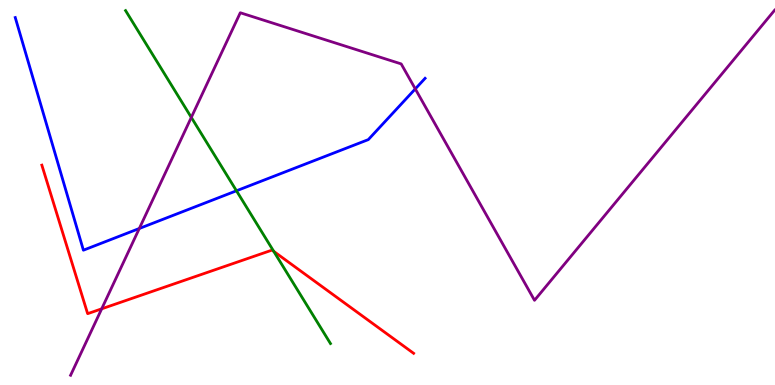[{'lines': ['blue', 'red'], 'intersections': []}, {'lines': ['green', 'red'], 'intersections': [{'x': 3.53, 'y': 3.47}]}, {'lines': ['purple', 'red'], 'intersections': [{'x': 1.31, 'y': 1.98}]}, {'lines': ['blue', 'green'], 'intersections': [{'x': 3.05, 'y': 5.04}]}, {'lines': ['blue', 'purple'], 'intersections': [{'x': 1.8, 'y': 4.07}, {'x': 5.36, 'y': 7.69}]}, {'lines': ['green', 'purple'], 'intersections': [{'x': 2.47, 'y': 6.95}]}]